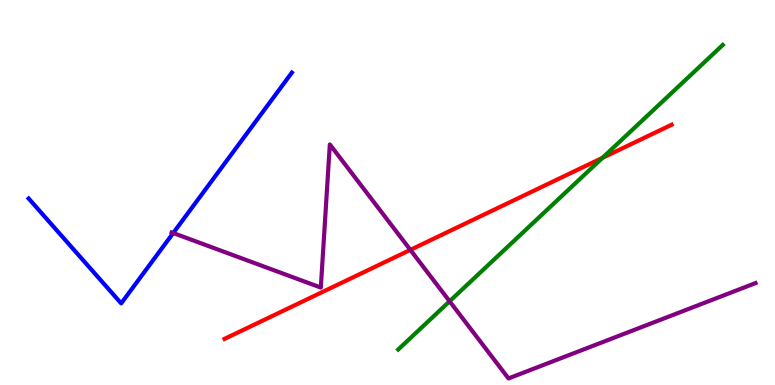[{'lines': ['blue', 'red'], 'intersections': []}, {'lines': ['green', 'red'], 'intersections': [{'x': 7.77, 'y': 5.9}]}, {'lines': ['purple', 'red'], 'intersections': [{'x': 5.29, 'y': 3.51}]}, {'lines': ['blue', 'green'], 'intersections': []}, {'lines': ['blue', 'purple'], 'intersections': [{'x': 2.23, 'y': 3.95}]}, {'lines': ['green', 'purple'], 'intersections': [{'x': 5.8, 'y': 2.17}]}]